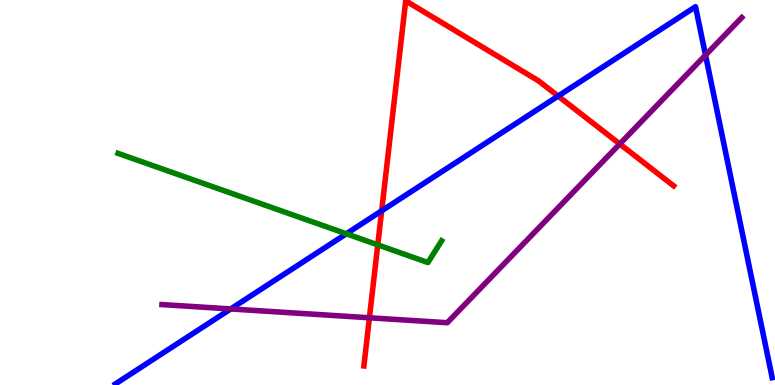[{'lines': ['blue', 'red'], 'intersections': [{'x': 4.92, 'y': 4.52}, {'x': 7.2, 'y': 7.5}]}, {'lines': ['green', 'red'], 'intersections': [{'x': 4.87, 'y': 3.64}]}, {'lines': ['purple', 'red'], 'intersections': [{'x': 4.77, 'y': 1.75}, {'x': 8.0, 'y': 6.26}]}, {'lines': ['blue', 'green'], 'intersections': [{'x': 4.47, 'y': 3.93}]}, {'lines': ['blue', 'purple'], 'intersections': [{'x': 2.98, 'y': 1.98}, {'x': 9.1, 'y': 8.57}]}, {'lines': ['green', 'purple'], 'intersections': []}]